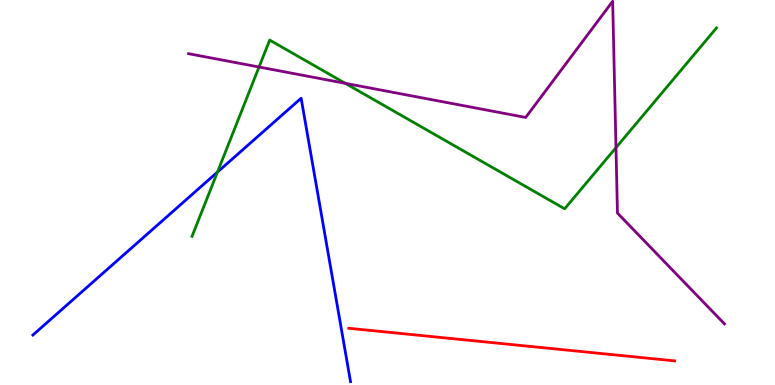[{'lines': ['blue', 'red'], 'intersections': []}, {'lines': ['green', 'red'], 'intersections': []}, {'lines': ['purple', 'red'], 'intersections': []}, {'lines': ['blue', 'green'], 'intersections': [{'x': 2.81, 'y': 5.53}]}, {'lines': ['blue', 'purple'], 'intersections': []}, {'lines': ['green', 'purple'], 'intersections': [{'x': 3.34, 'y': 8.26}, {'x': 4.46, 'y': 7.84}, {'x': 7.95, 'y': 6.16}]}]